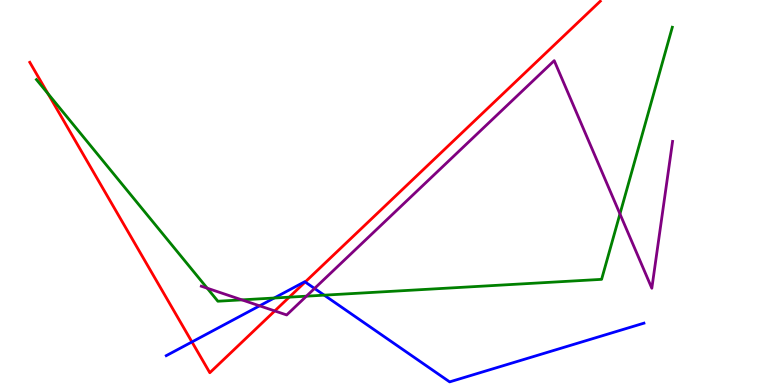[{'lines': ['blue', 'red'], 'intersections': [{'x': 2.48, 'y': 1.12}, {'x': 3.94, 'y': 2.68}]}, {'lines': ['green', 'red'], 'intersections': [{'x': 0.619, 'y': 7.57}, {'x': 3.73, 'y': 2.28}]}, {'lines': ['purple', 'red'], 'intersections': [{'x': 3.55, 'y': 1.92}]}, {'lines': ['blue', 'green'], 'intersections': [{'x': 3.54, 'y': 2.26}, {'x': 4.18, 'y': 2.33}]}, {'lines': ['blue', 'purple'], 'intersections': [{'x': 3.35, 'y': 2.06}, {'x': 4.06, 'y': 2.51}]}, {'lines': ['green', 'purple'], 'intersections': [{'x': 2.67, 'y': 2.51}, {'x': 3.12, 'y': 2.21}, {'x': 3.95, 'y': 2.31}, {'x': 8.0, 'y': 4.44}]}]